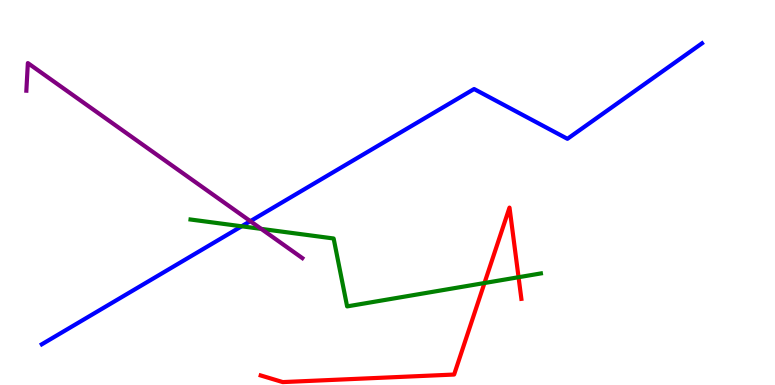[{'lines': ['blue', 'red'], 'intersections': []}, {'lines': ['green', 'red'], 'intersections': [{'x': 6.25, 'y': 2.65}, {'x': 6.69, 'y': 2.8}]}, {'lines': ['purple', 'red'], 'intersections': []}, {'lines': ['blue', 'green'], 'intersections': [{'x': 3.12, 'y': 4.12}]}, {'lines': ['blue', 'purple'], 'intersections': [{'x': 3.23, 'y': 4.26}]}, {'lines': ['green', 'purple'], 'intersections': [{'x': 3.37, 'y': 4.05}]}]